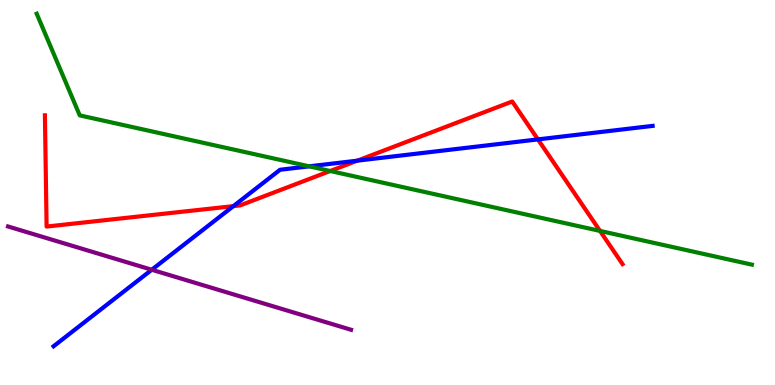[{'lines': ['blue', 'red'], 'intersections': [{'x': 3.01, 'y': 4.65}, {'x': 4.61, 'y': 5.83}, {'x': 6.94, 'y': 6.38}]}, {'lines': ['green', 'red'], 'intersections': [{'x': 4.26, 'y': 5.56}, {'x': 7.74, 'y': 4.0}]}, {'lines': ['purple', 'red'], 'intersections': []}, {'lines': ['blue', 'green'], 'intersections': [{'x': 3.99, 'y': 5.68}]}, {'lines': ['blue', 'purple'], 'intersections': [{'x': 1.96, 'y': 2.99}]}, {'lines': ['green', 'purple'], 'intersections': []}]